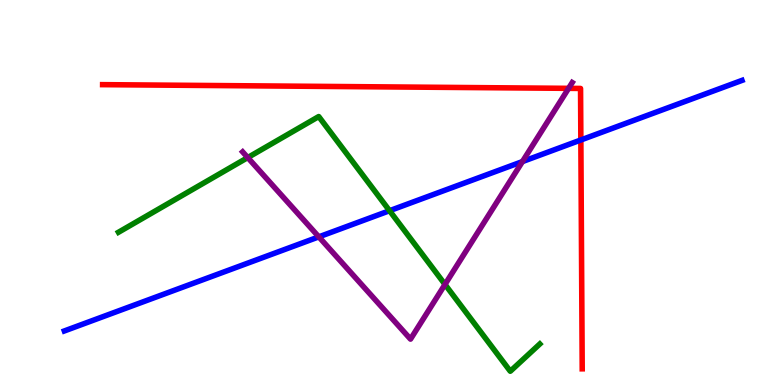[{'lines': ['blue', 'red'], 'intersections': [{'x': 7.49, 'y': 6.36}]}, {'lines': ['green', 'red'], 'intersections': []}, {'lines': ['purple', 'red'], 'intersections': [{'x': 7.34, 'y': 7.71}]}, {'lines': ['blue', 'green'], 'intersections': [{'x': 5.03, 'y': 4.53}]}, {'lines': ['blue', 'purple'], 'intersections': [{'x': 4.11, 'y': 3.85}, {'x': 6.74, 'y': 5.8}]}, {'lines': ['green', 'purple'], 'intersections': [{'x': 3.2, 'y': 5.91}, {'x': 5.74, 'y': 2.61}]}]